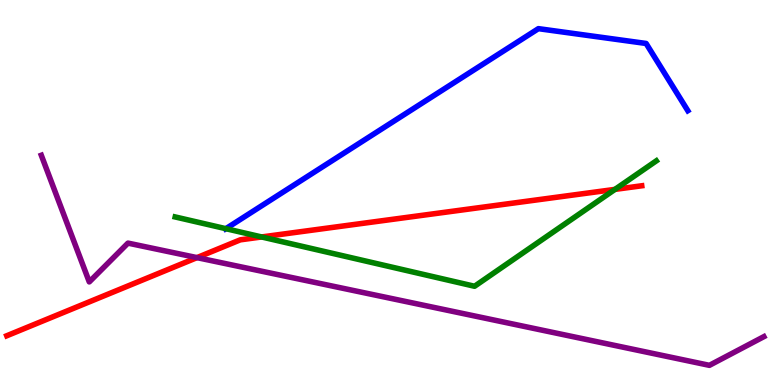[{'lines': ['blue', 'red'], 'intersections': []}, {'lines': ['green', 'red'], 'intersections': [{'x': 3.38, 'y': 3.85}, {'x': 7.94, 'y': 5.08}]}, {'lines': ['purple', 'red'], 'intersections': [{'x': 2.54, 'y': 3.31}]}, {'lines': ['blue', 'green'], 'intersections': [{'x': 2.91, 'y': 4.06}]}, {'lines': ['blue', 'purple'], 'intersections': []}, {'lines': ['green', 'purple'], 'intersections': []}]